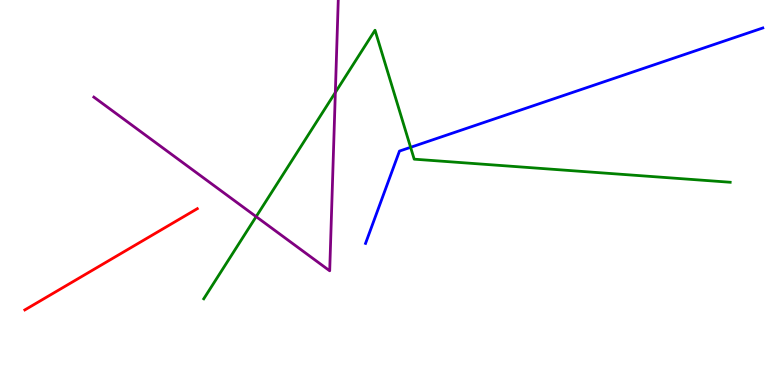[{'lines': ['blue', 'red'], 'intersections': []}, {'lines': ['green', 'red'], 'intersections': []}, {'lines': ['purple', 'red'], 'intersections': []}, {'lines': ['blue', 'green'], 'intersections': [{'x': 5.3, 'y': 6.17}]}, {'lines': ['blue', 'purple'], 'intersections': []}, {'lines': ['green', 'purple'], 'intersections': [{'x': 3.31, 'y': 4.37}, {'x': 4.33, 'y': 7.6}]}]